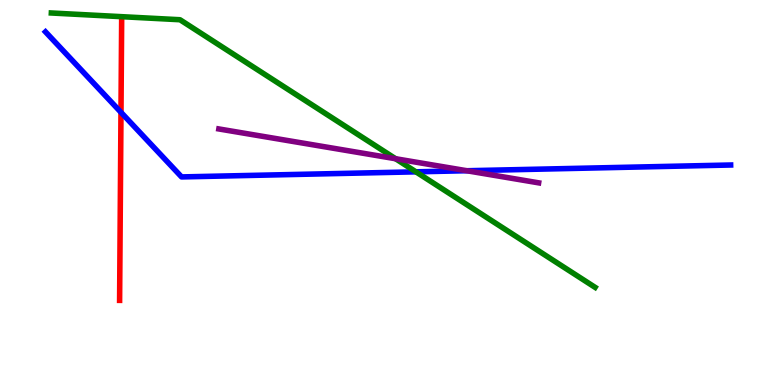[{'lines': ['blue', 'red'], 'intersections': [{'x': 1.56, 'y': 7.08}]}, {'lines': ['green', 'red'], 'intersections': []}, {'lines': ['purple', 'red'], 'intersections': []}, {'lines': ['blue', 'green'], 'intersections': [{'x': 5.37, 'y': 5.54}]}, {'lines': ['blue', 'purple'], 'intersections': [{'x': 6.02, 'y': 5.57}]}, {'lines': ['green', 'purple'], 'intersections': [{'x': 5.1, 'y': 5.88}]}]